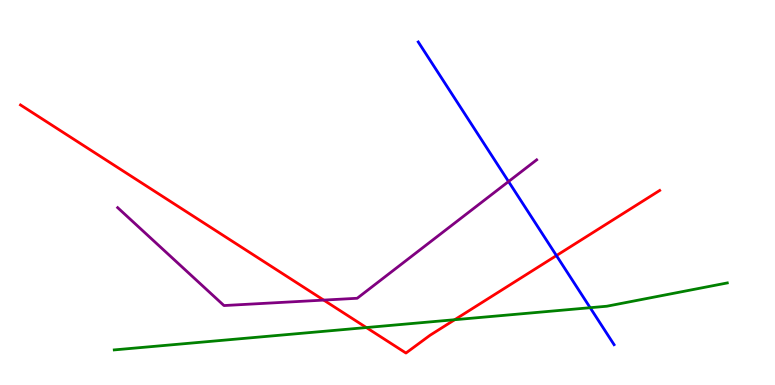[{'lines': ['blue', 'red'], 'intersections': [{'x': 7.18, 'y': 3.36}]}, {'lines': ['green', 'red'], 'intersections': [{'x': 4.73, 'y': 1.49}, {'x': 5.87, 'y': 1.7}]}, {'lines': ['purple', 'red'], 'intersections': [{'x': 4.18, 'y': 2.21}]}, {'lines': ['blue', 'green'], 'intersections': [{'x': 7.61, 'y': 2.01}]}, {'lines': ['blue', 'purple'], 'intersections': [{'x': 6.56, 'y': 5.28}]}, {'lines': ['green', 'purple'], 'intersections': []}]